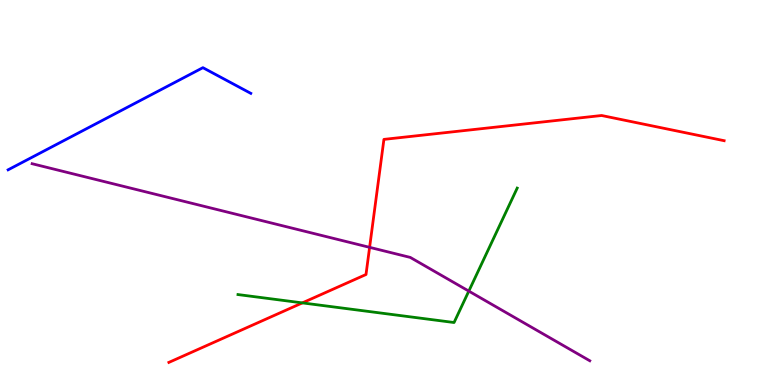[{'lines': ['blue', 'red'], 'intersections': []}, {'lines': ['green', 'red'], 'intersections': [{'x': 3.9, 'y': 2.13}]}, {'lines': ['purple', 'red'], 'intersections': [{'x': 4.77, 'y': 3.58}]}, {'lines': ['blue', 'green'], 'intersections': []}, {'lines': ['blue', 'purple'], 'intersections': []}, {'lines': ['green', 'purple'], 'intersections': [{'x': 6.05, 'y': 2.44}]}]